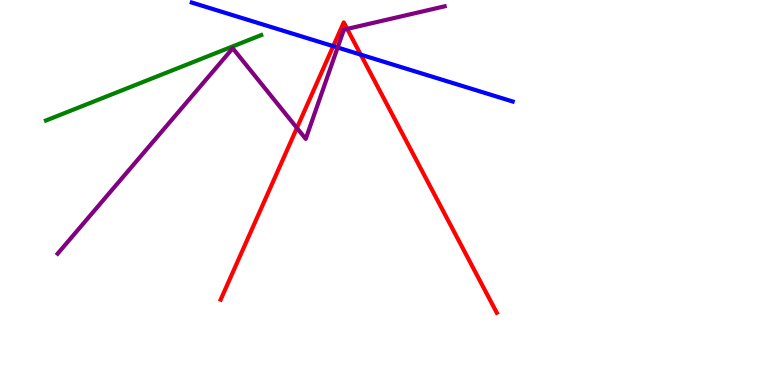[{'lines': ['blue', 'red'], 'intersections': [{'x': 4.3, 'y': 8.8}, {'x': 4.65, 'y': 8.58}]}, {'lines': ['green', 'red'], 'intersections': []}, {'lines': ['purple', 'red'], 'intersections': [{'x': 3.83, 'y': 6.68}, {'x': 4.48, 'y': 9.25}]}, {'lines': ['blue', 'green'], 'intersections': []}, {'lines': ['blue', 'purple'], 'intersections': [{'x': 4.36, 'y': 8.77}]}, {'lines': ['green', 'purple'], 'intersections': []}]